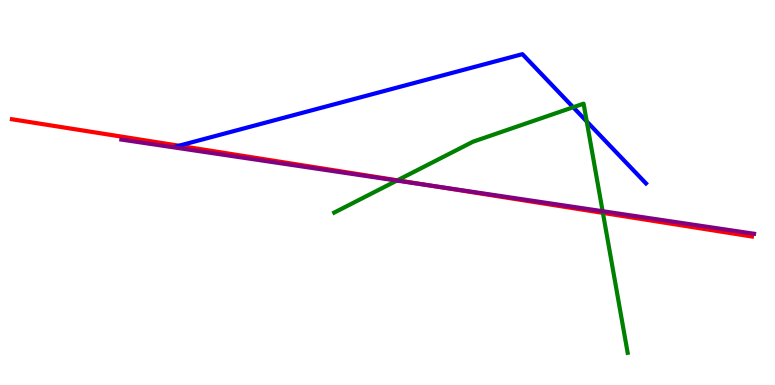[{'lines': ['blue', 'red'], 'intersections': [{'x': 2.31, 'y': 6.22}]}, {'lines': ['green', 'red'], 'intersections': [{'x': 5.13, 'y': 5.32}, {'x': 7.78, 'y': 4.47}]}, {'lines': ['purple', 'red'], 'intersections': [{'x': 5.58, 'y': 5.17}]}, {'lines': ['blue', 'green'], 'intersections': [{'x': 7.4, 'y': 7.21}, {'x': 7.57, 'y': 6.85}]}, {'lines': ['blue', 'purple'], 'intersections': []}, {'lines': ['green', 'purple'], 'intersections': [{'x': 5.12, 'y': 5.31}, {'x': 7.78, 'y': 4.51}]}]